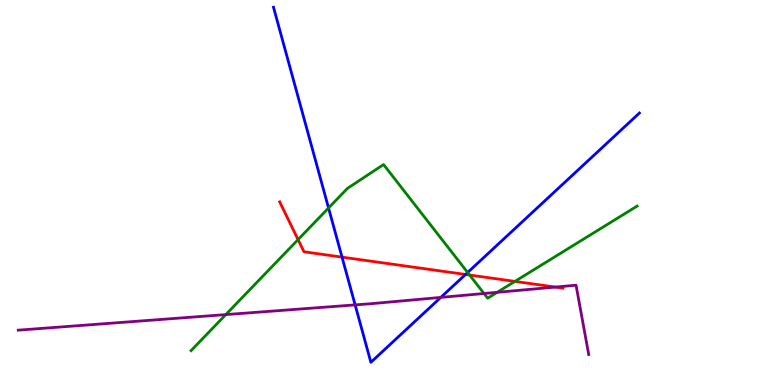[{'lines': ['blue', 'red'], 'intersections': [{'x': 4.41, 'y': 3.32}, {'x': 6.01, 'y': 2.87}]}, {'lines': ['green', 'red'], 'intersections': [{'x': 3.85, 'y': 3.78}, {'x': 6.06, 'y': 2.86}, {'x': 6.64, 'y': 2.69}]}, {'lines': ['purple', 'red'], 'intersections': [{'x': 7.17, 'y': 2.54}]}, {'lines': ['blue', 'green'], 'intersections': [{'x': 4.24, 'y': 4.6}, {'x': 6.03, 'y': 2.92}]}, {'lines': ['blue', 'purple'], 'intersections': [{'x': 4.58, 'y': 2.08}, {'x': 5.69, 'y': 2.28}]}, {'lines': ['green', 'purple'], 'intersections': [{'x': 2.91, 'y': 1.83}, {'x': 6.25, 'y': 2.38}, {'x': 6.42, 'y': 2.41}]}]